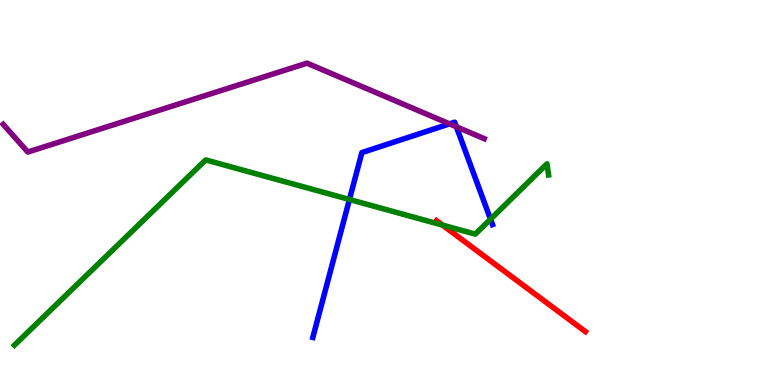[{'lines': ['blue', 'red'], 'intersections': []}, {'lines': ['green', 'red'], 'intersections': [{'x': 5.71, 'y': 4.15}]}, {'lines': ['purple', 'red'], 'intersections': []}, {'lines': ['blue', 'green'], 'intersections': [{'x': 4.51, 'y': 4.82}, {'x': 6.33, 'y': 4.31}]}, {'lines': ['blue', 'purple'], 'intersections': [{'x': 5.8, 'y': 6.78}, {'x': 5.89, 'y': 6.71}]}, {'lines': ['green', 'purple'], 'intersections': []}]